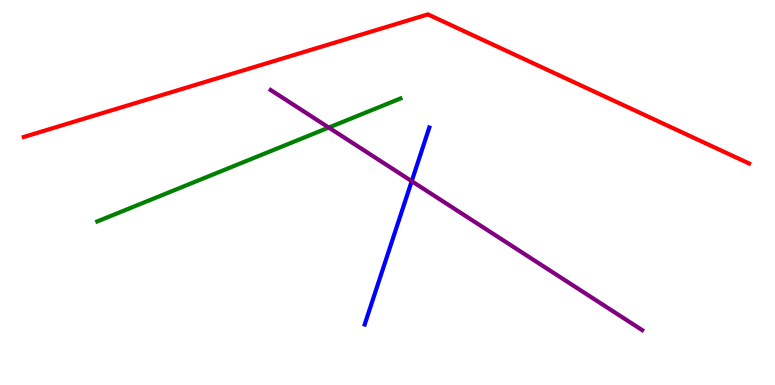[{'lines': ['blue', 'red'], 'intersections': []}, {'lines': ['green', 'red'], 'intersections': []}, {'lines': ['purple', 'red'], 'intersections': []}, {'lines': ['blue', 'green'], 'intersections': []}, {'lines': ['blue', 'purple'], 'intersections': [{'x': 5.31, 'y': 5.29}]}, {'lines': ['green', 'purple'], 'intersections': [{'x': 4.24, 'y': 6.69}]}]